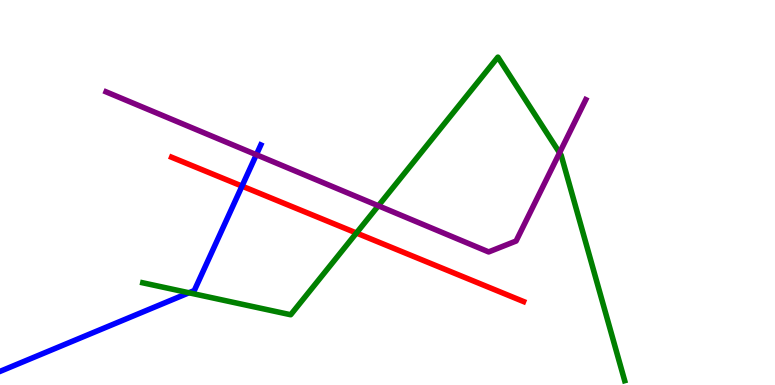[{'lines': ['blue', 'red'], 'intersections': [{'x': 3.12, 'y': 5.17}]}, {'lines': ['green', 'red'], 'intersections': [{'x': 4.6, 'y': 3.95}]}, {'lines': ['purple', 'red'], 'intersections': []}, {'lines': ['blue', 'green'], 'intersections': [{'x': 2.44, 'y': 2.4}]}, {'lines': ['blue', 'purple'], 'intersections': [{'x': 3.31, 'y': 5.98}]}, {'lines': ['green', 'purple'], 'intersections': [{'x': 4.88, 'y': 4.66}, {'x': 7.22, 'y': 6.03}]}]